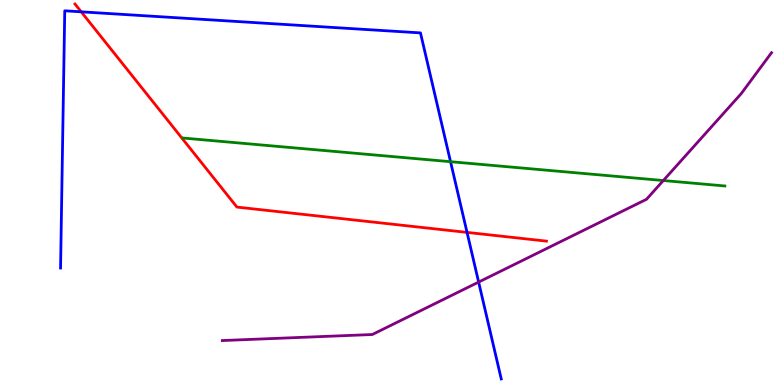[{'lines': ['blue', 'red'], 'intersections': [{'x': 1.05, 'y': 9.69}, {'x': 6.03, 'y': 3.96}]}, {'lines': ['green', 'red'], 'intersections': []}, {'lines': ['purple', 'red'], 'intersections': []}, {'lines': ['blue', 'green'], 'intersections': [{'x': 5.81, 'y': 5.8}]}, {'lines': ['blue', 'purple'], 'intersections': [{'x': 6.18, 'y': 2.67}]}, {'lines': ['green', 'purple'], 'intersections': [{'x': 8.56, 'y': 5.31}]}]